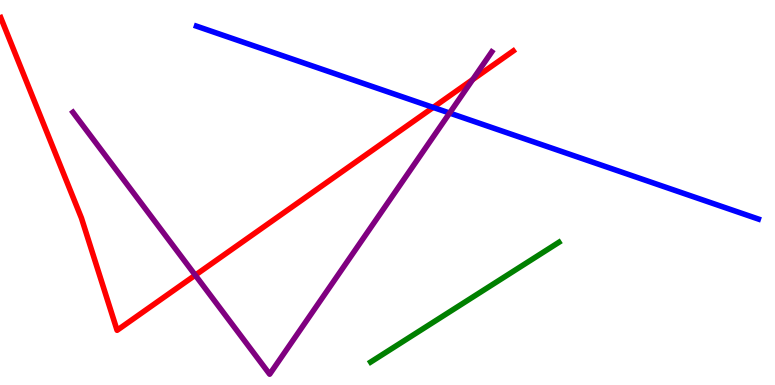[{'lines': ['blue', 'red'], 'intersections': [{'x': 5.59, 'y': 7.21}]}, {'lines': ['green', 'red'], 'intersections': []}, {'lines': ['purple', 'red'], 'intersections': [{'x': 2.52, 'y': 2.85}, {'x': 6.1, 'y': 7.93}]}, {'lines': ['blue', 'green'], 'intersections': []}, {'lines': ['blue', 'purple'], 'intersections': [{'x': 5.8, 'y': 7.06}]}, {'lines': ['green', 'purple'], 'intersections': []}]